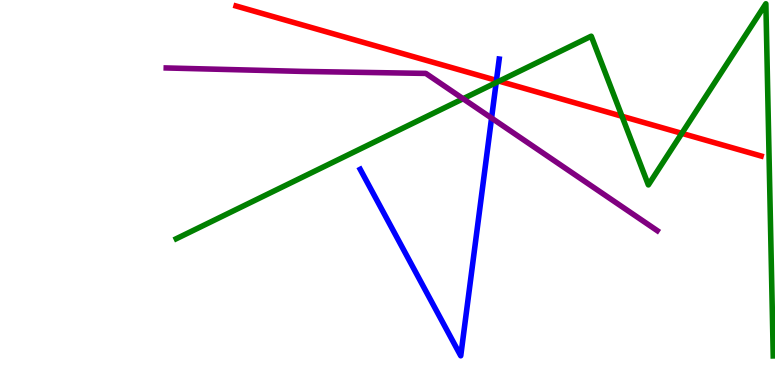[{'lines': ['blue', 'red'], 'intersections': [{'x': 6.41, 'y': 7.91}]}, {'lines': ['green', 'red'], 'intersections': [{'x': 6.44, 'y': 7.89}, {'x': 8.03, 'y': 6.98}, {'x': 8.8, 'y': 6.54}]}, {'lines': ['purple', 'red'], 'intersections': []}, {'lines': ['blue', 'green'], 'intersections': [{'x': 6.4, 'y': 7.85}]}, {'lines': ['blue', 'purple'], 'intersections': [{'x': 6.34, 'y': 6.93}]}, {'lines': ['green', 'purple'], 'intersections': [{'x': 5.98, 'y': 7.44}]}]